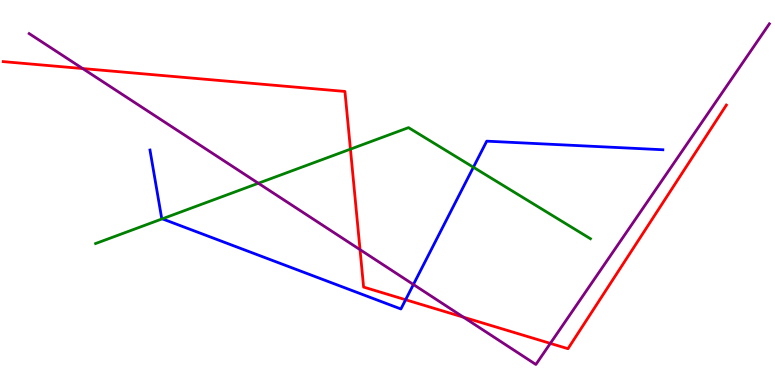[{'lines': ['blue', 'red'], 'intersections': [{'x': 5.23, 'y': 2.21}]}, {'lines': ['green', 'red'], 'intersections': [{'x': 4.52, 'y': 6.13}]}, {'lines': ['purple', 'red'], 'intersections': [{'x': 1.07, 'y': 8.22}, {'x': 4.65, 'y': 3.52}, {'x': 5.98, 'y': 1.76}, {'x': 7.1, 'y': 1.08}]}, {'lines': ['blue', 'green'], 'intersections': [{'x': 2.09, 'y': 4.32}, {'x': 6.11, 'y': 5.66}]}, {'lines': ['blue', 'purple'], 'intersections': [{'x': 5.33, 'y': 2.61}]}, {'lines': ['green', 'purple'], 'intersections': [{'x': 3.33, 'y': 5.24}]}]